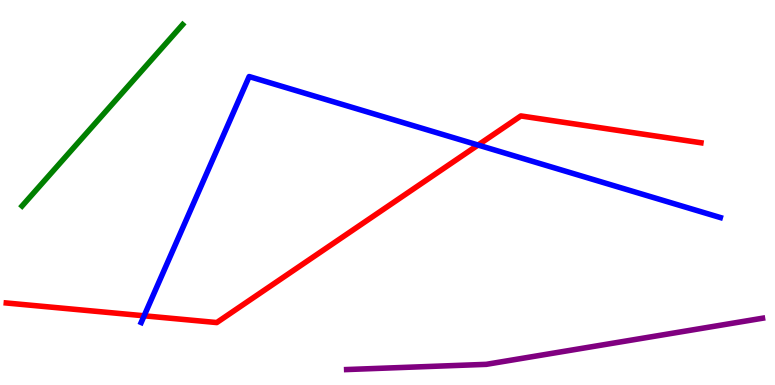[{'lines': ['blue', 'red'], 'intersections': [{'x': 1.86, 'y': 1.8}, {'x': 6.17, 'y': 6.23}]}, {'lines': ['green', 'red'], 'intersections': []}, {'lines': ['purple', 'red'], 'intersections': []}, {'lines': ['blue', 'green'], 'intersections': []}, {'lines': ['blue', 'purple'], 'intersections': []}, {'lines': ['green', 'purple'], 'intersections': []}]